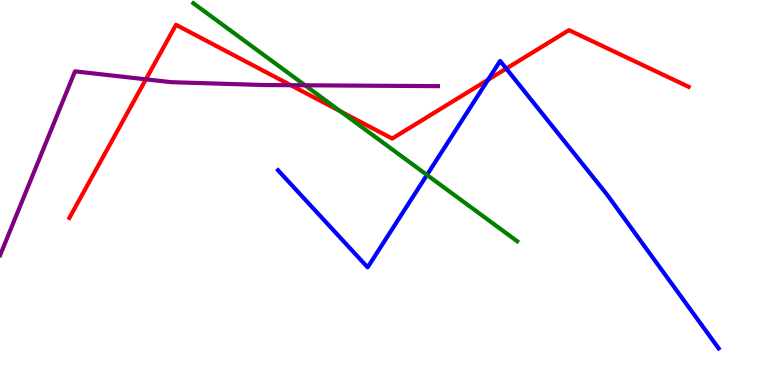[{'lines': ['blue', 'red'], 'intersections': [{'x': 6.3, 'y': 7.93}, {'x': 6.53, 'y': 8.22}]}, {'lines': ['green', 'red'], 'intersections': [{'x': 4.39, 'y': 7.11}]}, {'lines': ['purple', 'red'], 'intersections': [{'x': 1.88, 'y': 7.94}, {'x': 3.75, 'y': 7.79}]}, {'lines': ['blue', 'green'], 'intersections': [{'x': 5.51, 'y': 5.46}]}, {'lines': ['blue', 'purple'], 'intersections': []}, {'lines': ['green', 'purple'], 'intersections': [{'x': 3.94, 'y': 7.78}]}]